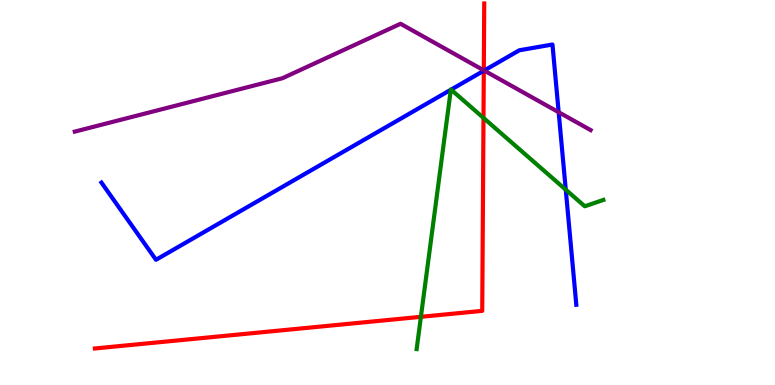[{'lines': ['blue', 'red'], 'intersections': [{'x': 6.24, 'y': 8.16}]}, {'lines': ['green', 'red'], 'intersections': [{'x': 5.43, 'y': 1.77}, {'x': 6.24, 'y': 6.94}]}, {'lines': ['purple', 'red'], 'intersections': [{'x': 6.24, 'y': 8.17}]}, {'lines': ['blue', 'green'], 'intersections': [{'x': 5.82, 'y': 7.67}, {'x': 5.82, 'y': 7.67}, {'x': 7.3, 'y': 5.07}]}, {'lines': ['blue', 'purple'], 'intersections': [{'x': 6.25, 'y': 8.17}, {'x': 7.21, 'y': 7.09}]}, {'lines': ['green', 'purple'], 'intersections': []}]